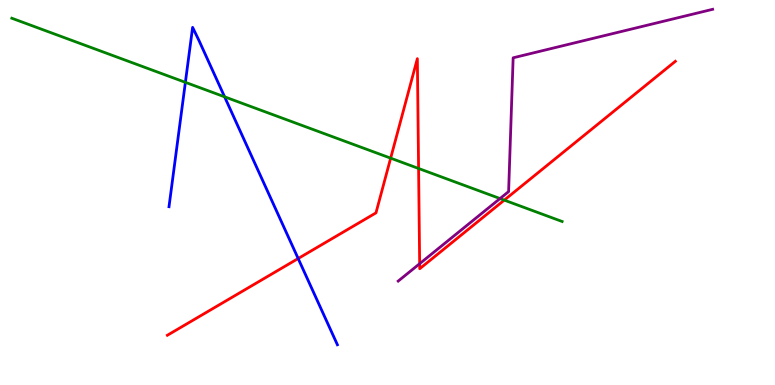[{'lines': ['blue', 'red'], 'intersections': [{'x': 3.85, 'y': 3.29}]}, {'lines': ['green', 'red'], 'intersections': [{'x': 5.04, 'y': 5.89}, {'x': 5.4, 'y': 5.62}, {'x': 6.51, 'y': 4.8}]}, {'lines': ['purple', 'red'], 'intersections': [{'x': 5.41, 'y': 3.15}]}, {'lines': ['blue', 'green'], 'intersections': [{'x': 2.39, 'y': 7.86}, {'x': 2.9, 'y': 7.49}]}, {'lines': ['blue', 'purple'], 'intersections': []}, {'lines': ['green', 'purple'], 'intersections': [{'x': 6.45, 'y': 4.84}]}]